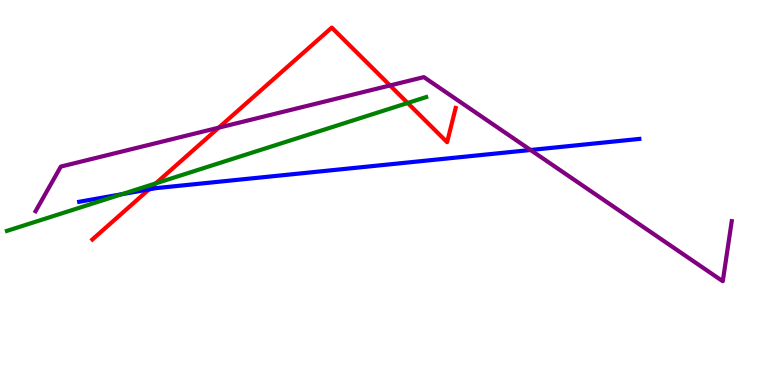[{'lines': ['blue', 'red'], 'intersections': [{'x': 1.92, 'y': 5.08}]}, {'lines': ['green', 'red'], 'intersections': [{'x': 2.01, 'y': 5.24}, {'x': 5.26, 'y': 7.33}]}, {'lines': ['purple', 'red'], 'intersections': [{'x': 2.82, 'y': 6.68}, {'x': 5.03, 'y': 7.78}]}, {'lines': ['blue', 'green'], 'intersections': [{'x': 1.57, 'y': 4.96}]}, {'lines': ['blue', 'purple'], 'intersections': [{'x': 6.85, 'y': 6.1}]}, {'lines': ['green', 'purple'], 'intersections': []}]